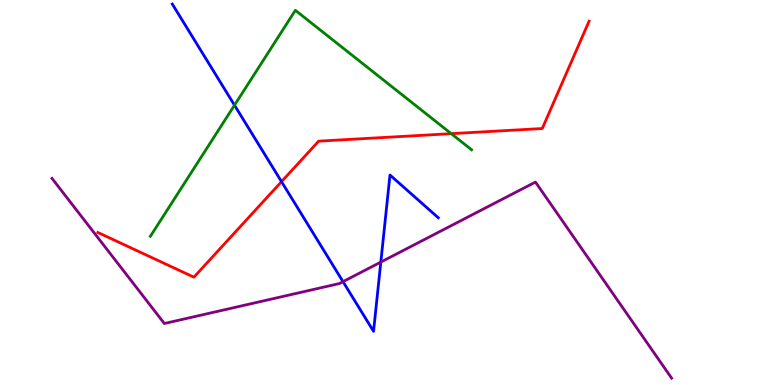[{'lines': ['blue', 'red'], 'intersections': [{'x': 3.63, 'y': 5.28}]}, {'lines': ['green', 'red'], 'intersections': [{'x': 5.82, 'y': 6.53}]}, {'lines': ['purple', 'red'], 'intersections': []}, {'lines': ['blue', 'green'], 'intersections': [{'x': 3.03, 'y': 7.27}]}, {'lines': ['blue', 'purple'], 'intersections': [{'x': 4.43, 'y': 2.68}, {'x': 4.91, 'y': 3.19}]}, {'lines': ['green', 'purple'], 'intersections': []}]